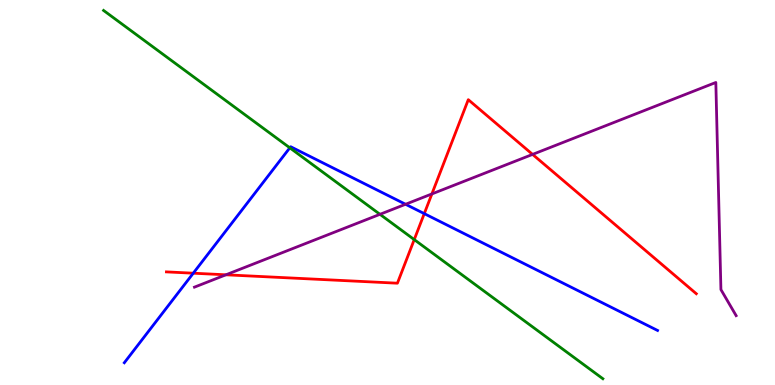[{'lines': ['blue', 'red'], 'intersections': [{'x': 2.49, 'y': 2.9}, {'x': 5.47, 'y': 4.45}]}, {'lines': ['green', 'red'], 'intersections': [{'x': 5.35, 'y': 3.78}]}, {'lines': ['purple', 'red'], 'intersections': [{'x': 2.91, 'y': 2.86}, {'x': 5.57, 'y': 4.96}, {'x': 6.87, 'y': 5.99}]}, {'lines': ['blue', 'green'], 'intersections': [{'x': 3.74, 'y': 6.16}]}, {'lines': ['blue', 'purple'], 'intersections': [{'x': 5.23, 'y': 4.69}]}, {'lines': ['green', 'purple'], 'intersections': [{'x': 4.9, 'y': 4.43}]}]